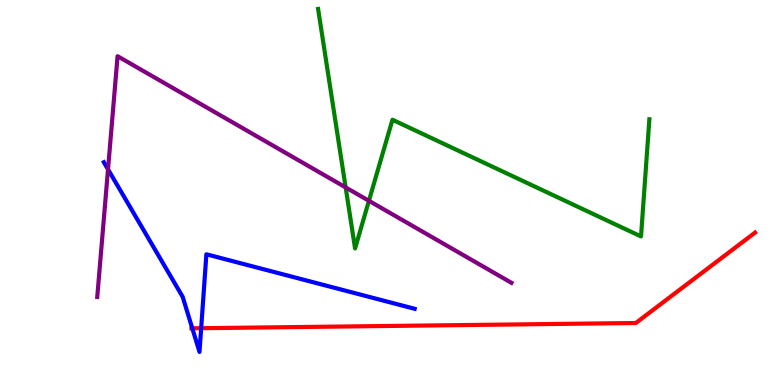[{'lines': ['blue', 'red'], 'intersections': [{'x': 2.48, 'y': 1.47}, {'x': 2.6, 'y': 1.48}]}, {'lines': ['green', 'red'], 'intersections': []}, {'lines': ['purple', 'red'], 'intersections': []}, {'lines': ['blue', 'green'], 'intersections': []}, {'lines': ['blue', 'purple'], 'intersections': [{'x': 1.39, 'y': 5.6}]}, {'lines': ['green', 'purple'], 'intersections': [{'x': 4.46, 'y': 5.13}, {'x': 4.76, 'y': 4.78}]}]